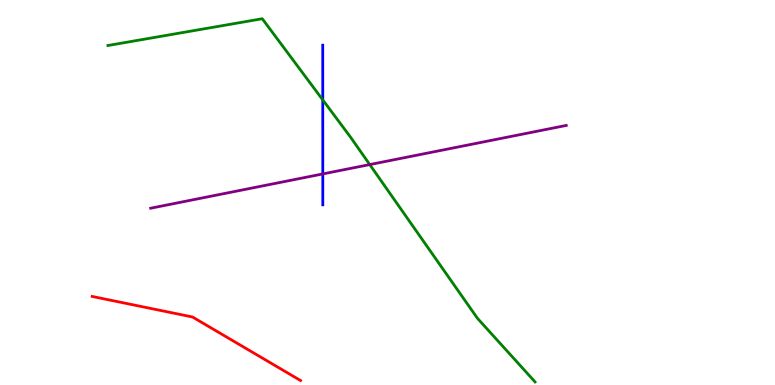[{'lines': ['blue', 'red'], 'intersections': []}, {'lines': ['green', 'red'], 'intersections': []}, {'lines': ['purple', 'red'], 'intersections': []}, {'lines': ['blue', 'green'], 'intersections': [{'x': 4.16, 'y': 7.41}]}, {'lines': ['blue', 'purple'], 'intersections': [{'x': 4.17, 'y': 5.48}]}, {'lines': ['green', 'purple'], 'intersections': [{'x': 4.77, 'y': 5.73}]}]